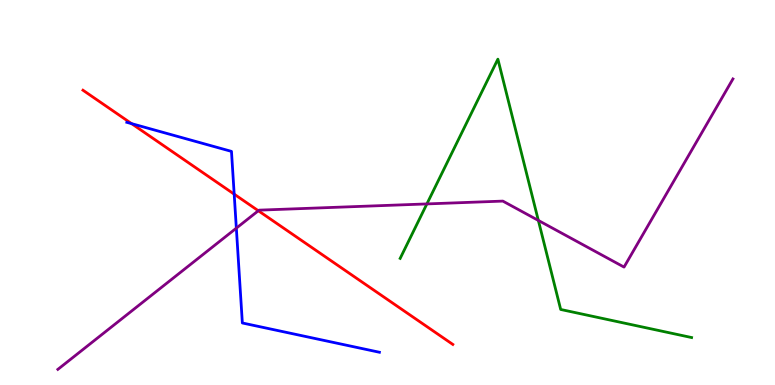[{'lines': ['blue', 'red'], 'intersections': [{'x': 1.7, 'y': 6.79}, {'x': 3.02, 'y': 4.96}]}, {'lines': ['green', 'red'], 'intersections': []}, {'lines': ['purple', 'red'], 'intersections': [{'x': 3.33, 'y': 4.53}]}, {'lines': ['blue', 'green'], 'intersections': []}, {'lines': ['blue', 'purple'], 'intersections': [{'x': 3.05, 'y': 4.07}]}, {'lines': ['green', 'purple'], 'intersections': [{'x': 5.51, 'y': 4.7}, {'x': 6.95, 'y': 4.27}]}]